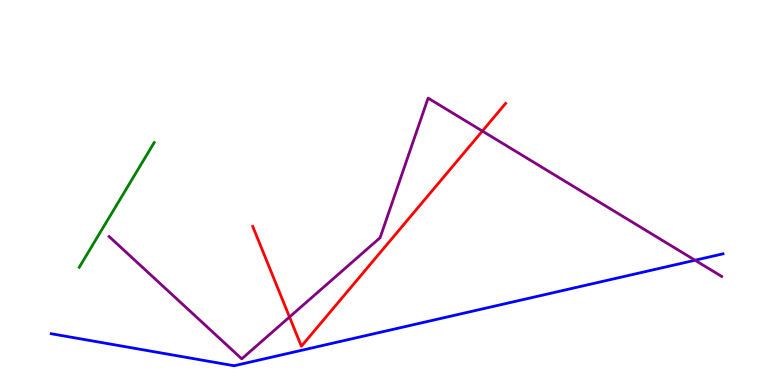[{'lines': ['blue', 'red'], 'intersections': []}, {'lines': ['green', 'red'], 'intersections': []}, {'lines': ['purple', 'red'], 'intersections': [{'x': 3.74, 'y': 1.77}, {'x': 6.22, 'y': 6.6}]}, {'lines': ['blue', 'green'], 'intersections': []}, {'lines': ['blue', 'purple'], 'intersections': [{'x': 8.97, 'y': 3.24}]}, {'lines': ['green', 'purple'], 'intersections': []}]